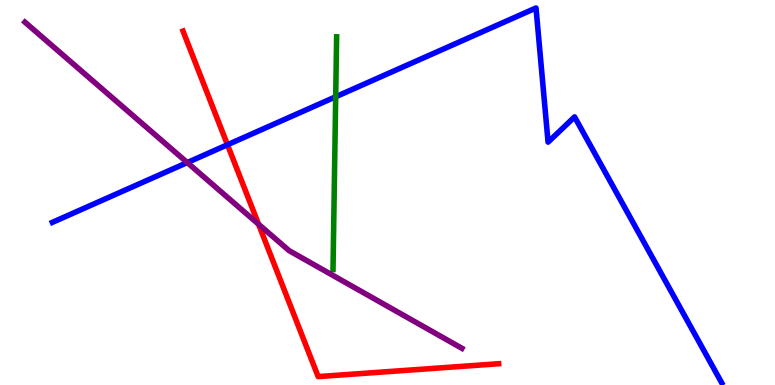[{'lines': ['blue', 'red'], 'intersections': [{'x': 2.94, 'y': 6.24}]}, {'lines': ['green', 'red'], 'intersections': []}, {'lines': ['purple', 'red'], 'intersections': [{'x': 3.34, 'y': 4.18}]}, {'lines': ['blue', 'green'], 'intersections': [{'x': 4.33, 'y': 7.49}]}, {'lines': ['blue', 'purple'], 'intersections': [{'x': 2.42, 'y': 5.78}]}, {'lines': ['green', 'purple'], 'intersections': []}]